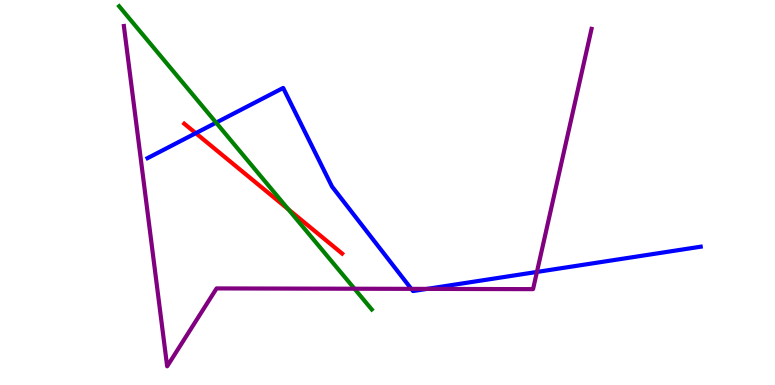[{'lines': ['blue', 'red'], 'intersections': [{'x': 2.53, 'y': 6.54}]}, {'lines': ['green', 'red'], 'intersections': [{'x': 3.72, 'y': 4.57}]}, {'lines': ['purple', 'red'], 'intersections': []}, {'lines': ['blue', 'green'], 'intersections': [{'x': 2.79, 'y': 6.81}]}, {'lines': ['blue', 'purple'], 'intersections': [{'x': 5.31, 'y': 2.5}, {'x': 5.51, 'y': 2.5}, {'x': 6.93, 'y': 2.94}]}, {'lines': ['green', 'purple'], 'intersections': [{'x': 4.57, 'y': 2.5}]}]